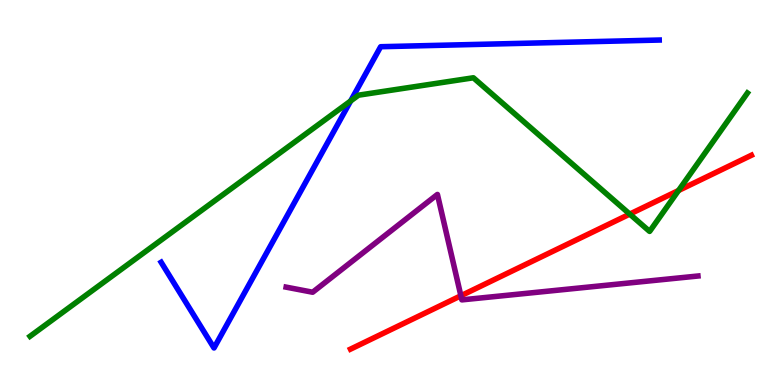[{'lines': ['blue', 'red'], 'intersections': []}, {'lines': ['green', 'red'], 'intersections': [{'x': 8.13, 'y': 4.44}, {'x': 8.76, 'y': 5.05}]}, {'lines': ['purple', 'red'], 'intersections': [{'x': 5.95, 'y': 2.32}]}, {'lines': ['blue', 'green'], 'intersections': [{'x': 4.52, 'y': 7.38}]}, {'lines': ['blue', 'purple'], 'intersections': []}, {'lines': ['green', 'purple'], 'intersections': []}]